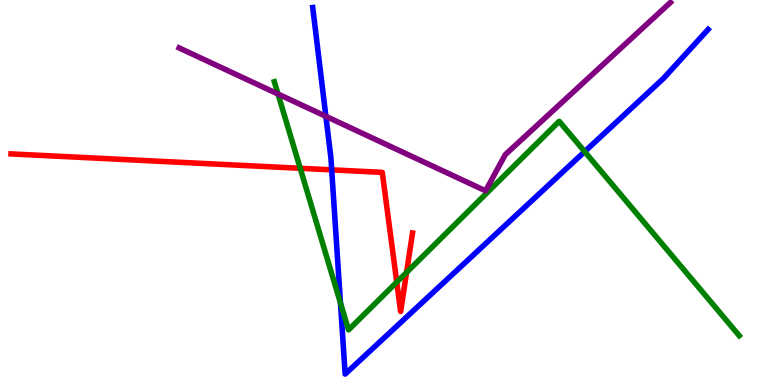[{'lines': ['blue', 'red'], 'intersections': [{'x': 4.28, 'y': 5.59}]}, {'lines': ['green', 'red'], 'intersections': [{'x': 3.87, 'y': 5.63}, {'x': 5.12, 'y': 2.67}, {'x': 5.25, 'y': 2.92}]}, {'lines': ['purple', 'red'], 'intersections': []}, {'lines': ['blue', 'green'], 'intersections': [{'x': 4.39, 'y': 2.13}, {'x': 7.54, 'y': 6.06}]}, {'lines': ['blue', 'purple'], 'intersections': [{'x': 4.2, 'y': 6.98}]}, {'lines': ['green', 'purple'], 'intersections': [{'x': 3.59, 'y': 7.56}]}]